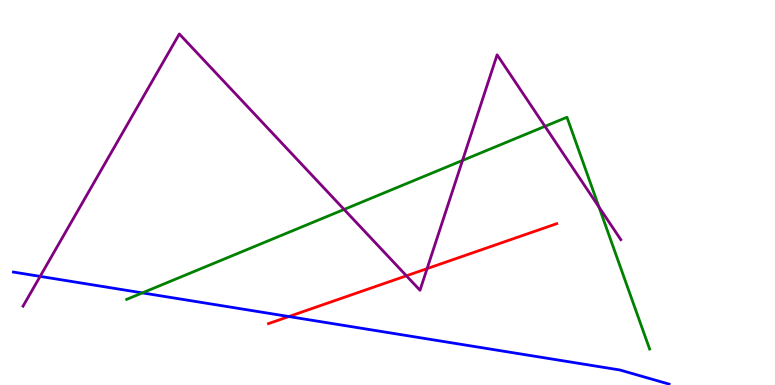[{'lines': ['blue', 'red'], 'intersections': [{'x': 3.73, 'y': 1.78}]}, {'lines': ['green', 'red'], 'intersections': []}, {'lines': ['purple', 'red'], 'intersections': [{'x': 5.24, 'y': 2.84}, {'x': 5.51, 'y': 3.02}]}, {'lines': ['blue', 'green'], 'intersections': [{'x': 1.84, 'y': 2.39}]}, {'lines': ['blue', 'purple'], 'intersections': [{'x': 0.518, 'y': 2.82}]}, {'lines': ['green', 'purple'], 'intersections': [{'x': 4.44, 'y': 4.56}, {'x': 5.97, 'y': 5.83}, {'x': 7.03, 'y': 6.72}, {'x': 7.73, 'y': 4.62}]}]